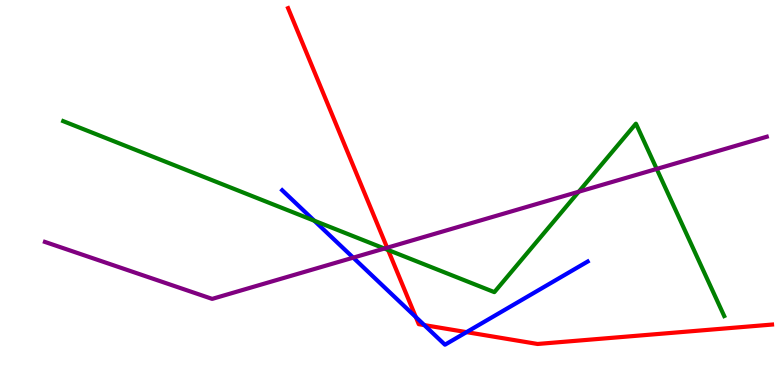[{'lines': ['blue', 'red'], 'intersections': [{'x': 5.37, 'y': 1.76}, {'x': 5.47, 'y': 1.56}, {'x': 6.02, 'y': 1.37}]}, {'lines': ['green', 'red'], 'intersections': [{'x': 5.01, 'y': 3.51}]}, {'lines': ['purple', 'red'], 'intersections': [{'x': 5.0, 'y': 3.57}]}, {'lines': ['blue', 'green'], 'intersections': [{'x': 4.06, 'y': 4.27}]}, {'lines': ['blue', 'purple'], 'intersections': [{'x': 4.56, 'y': 3.31}]}, {'lines': ['green', 'purple'], 'intersections': [{'x': 4.96, 'y': 3.54}, {'x': 7.47, 'y': 5.02}, {'x': 8.47, 'y': 5.61}]}]